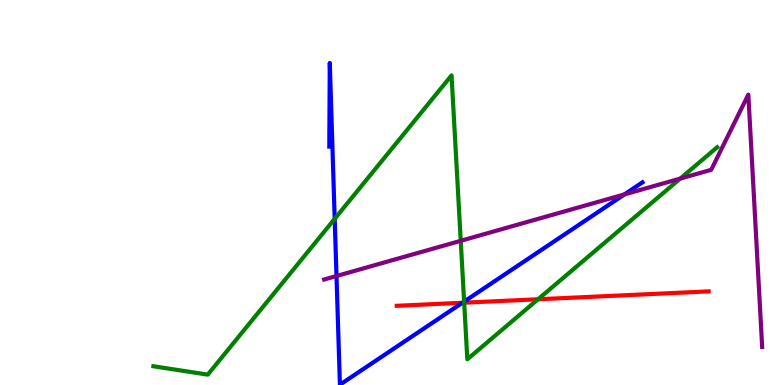[{'lines': ['blue', 'red'], 'intersections': [{'x': 5.97, 'y': 2.14}]}, {'lines': ['green', 'red'], 'intersections': [{'x': 5.99, 'y': 2.14}, {'x': 6.94, 'y': 2.23}]}, {'lines': ['purple', 'red'], 'intersections': []}, {'lines': ['blue', 'green'], 'intersections': [{'x': 4.32, 'y': 4.32}, {'x': 5.99, 'y': 2.17}]}, {'lines': ['blue', 'purple'], 'intersections': [{'x': 4.34, 'y': 2.83}, {'x': 8.06, 'y': 4.95}]}, {'lines': ['green', 'purple'], 'intersections': [{'x': 5.95, 'y': 3.75}, {'x': 8.78, 'y': 5.36}]}]